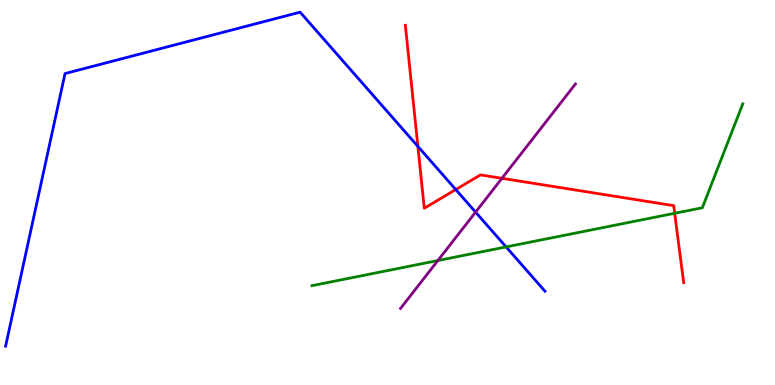[{'lines': ['blue', 'red'], 'intersections': [{'x': 5.39, 'y': 6.2}, {'x': 5.88, 'y': 5.08}]}, {'lines': ['green', 'red'], 'intersections': [{'x': 8.71, 'y': 4.46}]}, {'lines': ['purple', 'red'], 'intersections': [{'x': 6.48, 'y': 5.37}]}, {'lines': ['blue', 'green'], 'intersections': [{'x': 6.53, 'y': 3.59}]}, {'lines': ['blue', 'purple'], 'intersections': [{'x': 6.14, 'y': 4.49}]}, {'lines': ['green', 'purple'], 'intersections': [{'x': 5.65, 'y': 3.23}]}]